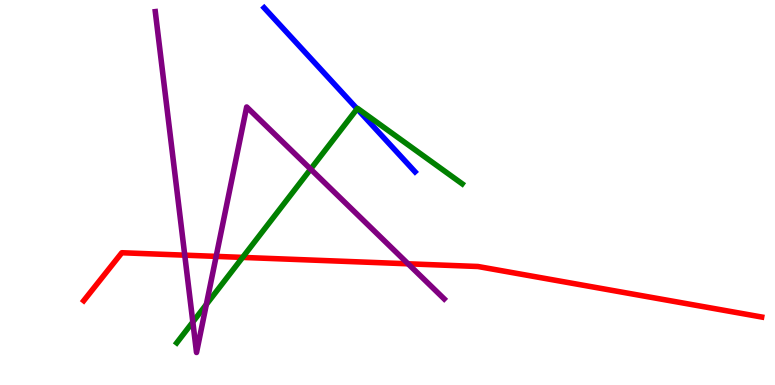[{'lines': ['blue', 'red'], 'intersections': []}, {'lines': ['green', 'red'], 'intersections': [{'x': 3.13, 'y': 3.31}]}, {'lines': ['purple', 'red'], 'intersections': [{'x': 2.38, 'y': 3.37}, {'x': 2.79, 'y': 3.34}, {'x': 5.27, 'y': 3.15}]}, {'lines': ['blue', 'green'], 'intersections': [{'x': 4.61, 'y': 7.17}]}, {'lines': ['blue', 'purple'], 'intersections': []}, {'lines': ['green', 'purple'], 'intersections': [{'x': 2.49, 'y': 1.64}, {'x': 2.66, 'y': 2.09}, {'x': 4.01, 'y': 5.61}]}]